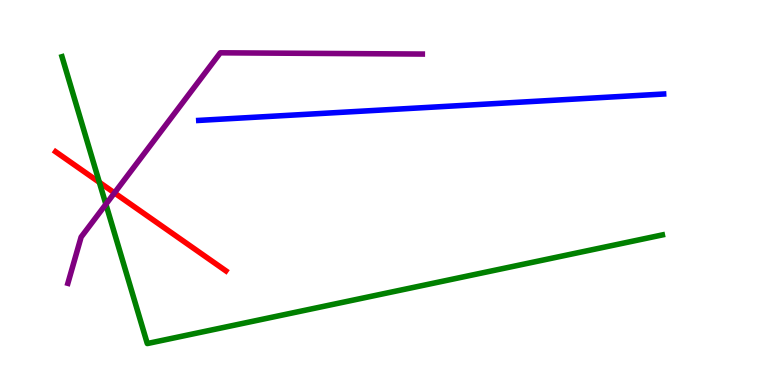[{'lines': ['blue', 'red'], 'intersections': []}, {'lines': ['green', 'red'], 'intersections': [{'x': 1.28, 'y': 5.26}]}, {'lines': ['purple', 'red'], 'intersections': [{'x': 1.48, 'y': 4.99}]}, {'lines': ['blue', 'green'], 'intersections': []}, {'lines': ['blue', 'purple'], 'intersections': []}, {'lines': ['green', 'purple'], 'intersections': [{'x': 1.37, 'y': 4.69}]}]